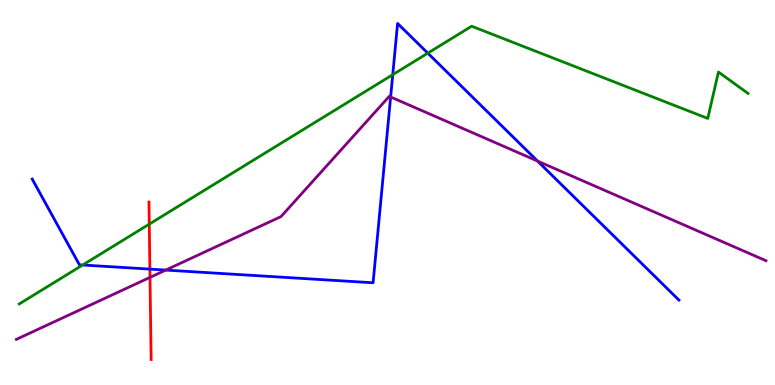[{'lines': ['blue', 'red'], 'intersections': [{'x': 1.93, 'y': 3.01}]}, {'lines': ['green', 'red'], 'intersections': [{'x': 1.93, 'y': 4.18}]}, {'lines': ['purple', 'red'], 'intersections': [{'x': 1.94, 'y': 2.8}]}, {'lines': ['blue', 'green'], 'intersections': [{'x': 1.07, 'y': 3.12}, {'x': 5.07, 'y': 8.06}, {'x': 5.52, 'y': 8.62}]}, {'lines': ['blue', 'purple'], 'intersections': [{'x': 2.14, 'y': 2.98}, {'x': 5.04, 'y': 7.48}, {'x': 6.94, 'y': 5.82}]}, {'lines': ['green', 'purple'], 'intersections': []}]